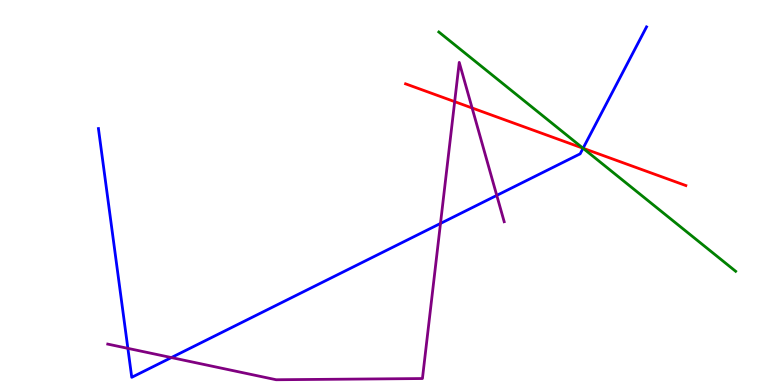[{'lines': ['blue', 'red'], 'intersections': [{'x': 7.52, 'y': 6.15}]}, {'lines': ['green', 'red'], 'intersections': [{'x': 7.52, 'y': 6.15}]}, {'lines': ['purple', 'red'], 'intersections': [{'x': 5.87, 'y': 7.36}, {'x': 6.09, 'y': 7.2}]}, {'lines': ['blue', 'green'], 'intersections': [{'x': 7.52, 'y': 6.15}]}, {'lines': ['blue', 'purple'], 'intersections': [{'x': 1.65, 'y': 0.952}, {'x': 2.21, 'y': 0.713}, {'x': 5.68, 'y': 4.2}, {'x': 6.41, 'y': 4.92}]}, {'lines': ['green', 'purple'], 'intersections': []}]